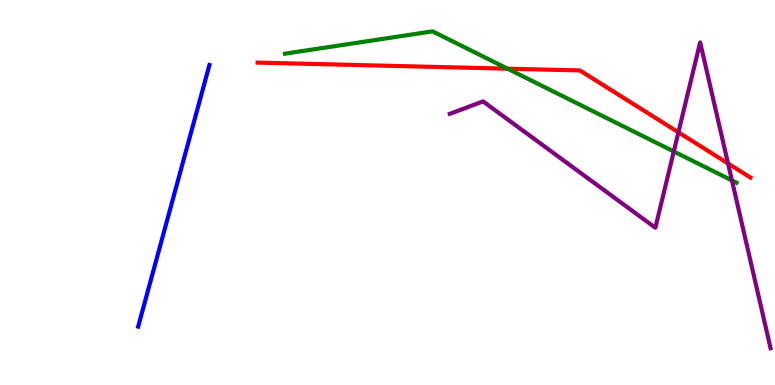[{'lines': ['blue', 'red'], 'intersections': []}, {'lines': ['green', 'red'], 'intersections': [{'x': 6.55, 'y': 8.22}]}, {'lines': ['purple', 'red'], 'intersections': [{'x': 8.75, 'y': 6.56}, {'x': 9.39, 'y': 5.75}]}, {'lines': ['blue', 'green'], 'intersections': []}, {'lines': ['blue', 'purple'], 'intersections': []}, {'lines': ['green', 'purple'], 'intersections': [{'x': 8.69, 'y': 6.07}, {'x': 9.44, 'y': 5.31}]}]